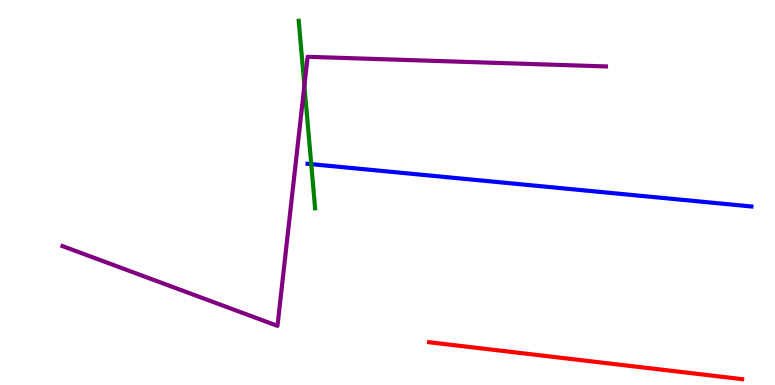[{'lines': ['blue', 'red'], 'intersections': []}, {'lines': ['green', 'red'], 'intersections': []}, {'lines': ['purple', 'red'], 'intersections': []}, {'lines': ['blue', 'green'], 'intersections': [{'x': 4.02, 'y': 5.74}]}, {'lines': ['blue', 'purple'], 'intersections': []}, {'lines': ['green', 'purple'], 'intersections': [{'x': 3.93, 'y': 7.77}]}]